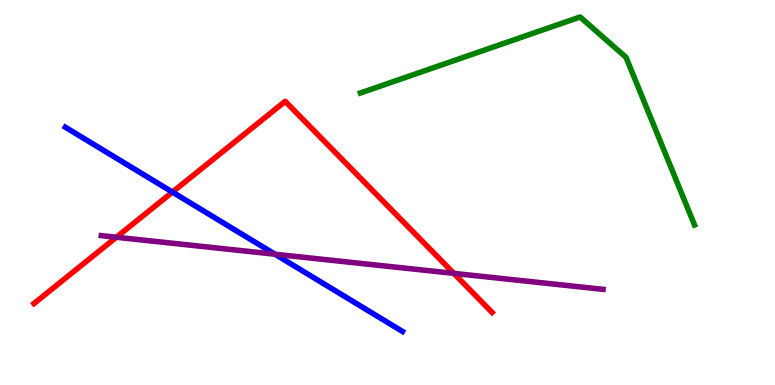[{'lines': ['blue', 'red'], 'intersections': [{'x': 2.22, 'y': 5.01}]}, {'lines': ['green', 'red'], 'intersections': []}, {'lines': ['purple', 'red'], 'intersections': [{'x': 1.5, 'y': 3.84}, {'x': 5.86, 'y': 2.9}]}, {'lines': ['blue', 'green'], 'intersections': []}, {'lines': ['blue', 'purple'], 'intersections': [{'x': 3.55, 'y': 3.4}]}, {'lines': ['green', 'purple'], 'intersections': []}]